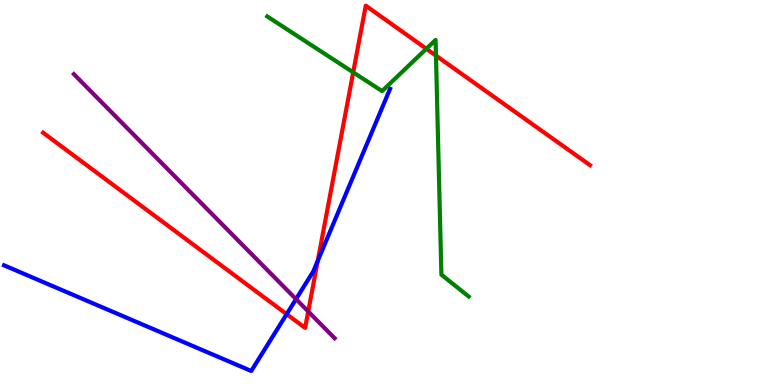[{'lines': ['blue', 'red'], 'intersections': [{'x': 3.7, 'y': 1.84}, {'x': 4.1, 'y': 3.22}]}, {'lines': ['green', 'red'], 'intersections': [{'x': 4.56, 'y': 8.12}, {'x': 5.5, 'y': 8.73}, {'x': 5.63, 'y': 8.56}]}, {'lines': ['purple', 'red'], 'intersections': [{'x': 3.98, 'y': 1.91}]}, {'lines': ['blue', 'green'], 'intersections': []}, {'lines': ['blue', 'purple'], 'intersections': [{'x': 3.82, 'y': 2.23}]}, {'lines': ['green', 'purple'], 'intersections': []}]